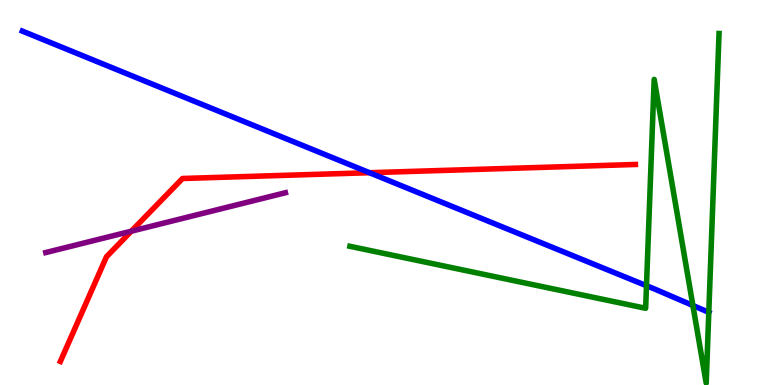[{'lines': ['blue', 'red'], 'intersections': [{'x': 4.77, 'y': 5.51}]}, {'lines': ['green', 'red'], 'intersections': []}, {'lines': ['purple', 'red'], 'intersections': [{'x': 1.69, 'y': 3.99}]}, {'lines': ['blue', 'green'], 'intersections': [{'x': 8.34, 'y': 2.58}, {'x': 8.94, 'y': 2.07}, {'x': 9.15, 'y': 1.89}]}, {'lines': ['blue', 'purple'], 'intersections': []}, {'lines': ['green', 'purple'], 'intersections': []}]